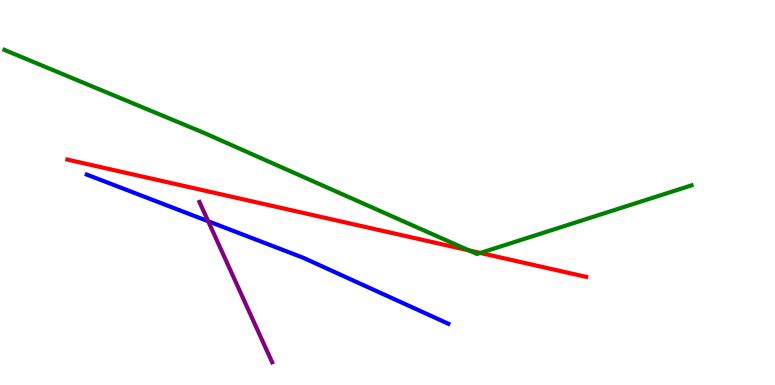[{'lines': ['blue', 'red'], 'intersections': []}, {'lines': ['green', 'red'], 'intersections': [{'x': 6.05, 'y': 3.5}, {'x': 6.2, 'y': 3.43}]}, {'lines': ['purple', 'red'], 'intersections': []}, {'lines': ['blue', 'green'], 'intersections': []}, {'lines': ['blue', 'purple'], 'intersections': [{'x': 2.69, 'y': 4.25}]}, {'lines': ['green', 'purple'], 'intersections': []}]